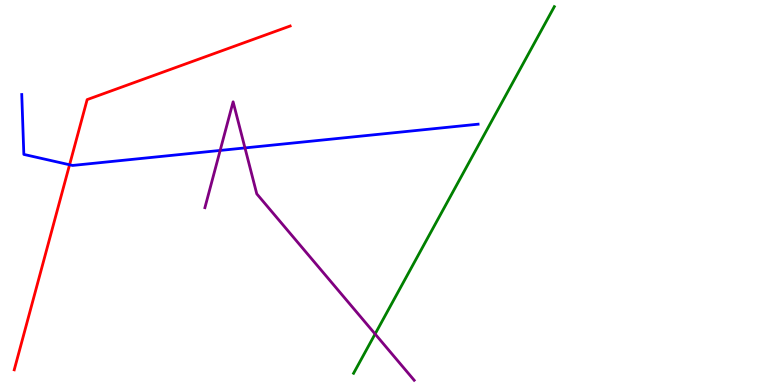[{'lines': ['blue', 'red'], 'intersections': [{'x': 0.898, 'y': 5.72}]}, {'lines': ['green', 'red'], 'intersections': []}, {'lines': ['purple', 'red'], 'intersections': []}, {'lines': ['blue', 'green'], 'intersections': []}, {'lines': ['blue', 'purple'], 'intersections': [{'x': 2.84, 'y': 6.09}, {'x': 3.16, 'y': 6.16}]}, {'lines': ['green', 'purple'], 'intersections': [{'x': 4.84, 'y': 1.33}]}]